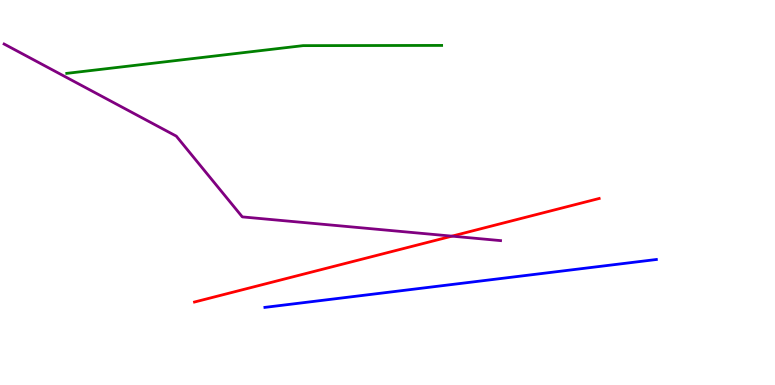[{'lines': ['blue', 'red'], 'intersections': []}, {'lines': ['green', 'red'], 'intersections': []}, {'lines': ['purple', 'red'], 'intersections': [{'x': 5.83, 'y': 3.87}]}, {'lines': ['blue', 'green'], 'intersections': []}, {'lines': ['blue', 'purple'], 'intersections': []}, {'lines': ['green', 'purple'], 'intersections': []}]